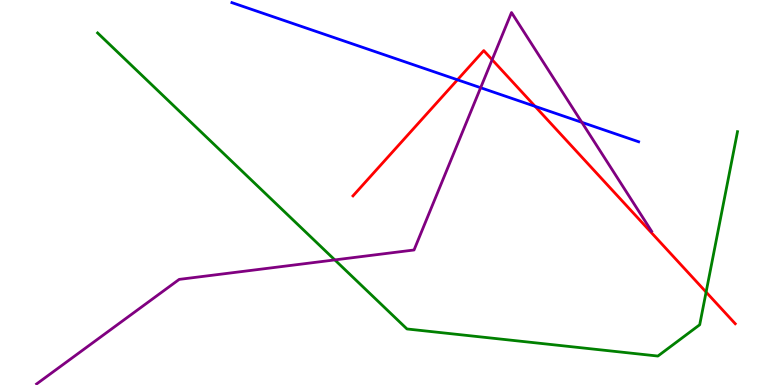[{'lines': ['blue', 'red'], 'intersections': [{'x': 5.9, 'y': 7.93}, {'x': 6.9, 'y': 7.24}]}, {'lines': ['green', 'red'], 'intersections': [{'x': 9.11, 'y': 2.41}]}, {'lines': ['purple', 'red'], 'intersections': [{'x': 6.35, 'y': 8.45}]}, {'lines': ['blue', 'green'], 'intersections': []}, {'lines': ['blue', 'purple'], 'intersections': [{'x': 6.2, 'y': 7.72}, {'x': 7.51, 'y': 6.82}]}, {'lines': ['green', 'purple'], 'intersections': [{'x': 4.32, 'y': 3.25}]}]